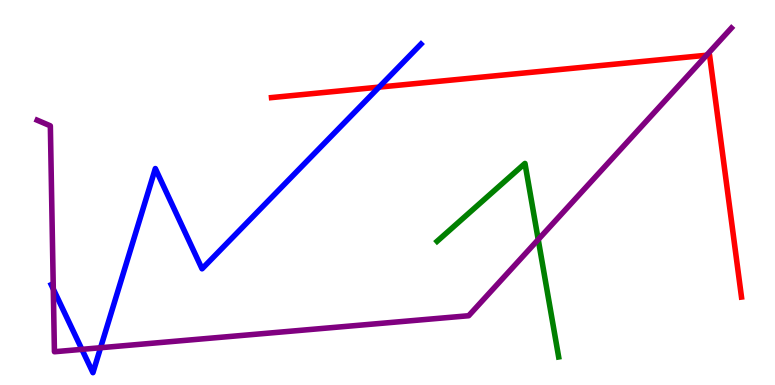[{'lines': ['blue', 'red'], 'intersections': [{'x': 4.89, 'y': 7.74}]}, {'lines': ['green', 'red'], 'intersections': []}, {'lines': ['purple', 'red'], 'intersections': [{'x': 9.12, 'y': 8.57}]}, {'lines': ['blue', 'green'], 'intersections': []}, {'lines': ['blue', 'purple'], 'intersections': [{'x': 0.688, 'y': 2.49}, {'x': 1.06, 'y': 0.926}, {'x': 1.3, 'y': 0.968}]}, {'lines': ['green', 'purple'], 'intersections': [{'x': 6.94, 'y': 3.78}]}]